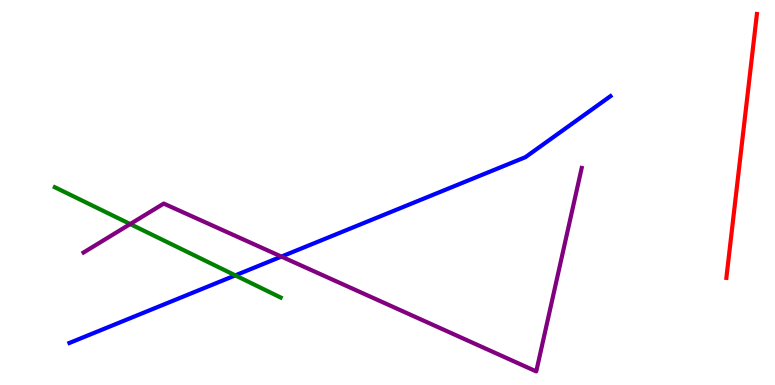[{'lines': ['blue', 'red'], 'intersections': []}, {'lines': ['green', 'red'], 'intersections': []}, {'lines': ['purple', 'red'], 'intersections': []}, {'lines': ['blue', 'green'], 'intersections': [{'x': 3.04, 'y': 2.85}]}, {'lines': ['blue', 'purple'], 'intersections': [{'x': 3.63, 'y': 3.34}]}, {'lines': ['green', 'purple'], 'intersections': [{'x': 1.68, 'y': 4.18}]}]